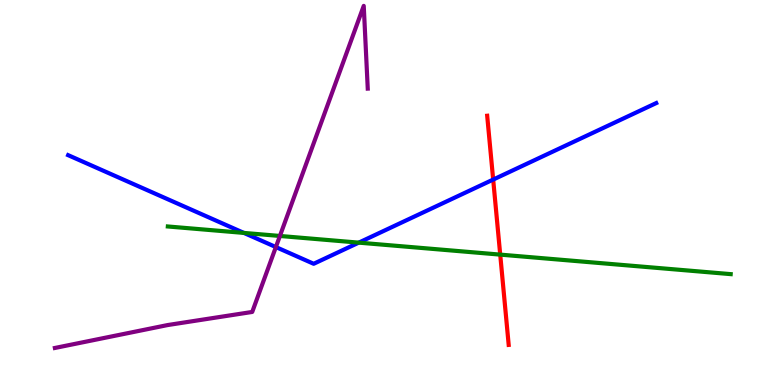[{'lines': ['blue', 'red'], 'intersections': [{'x': 6.36, 'y': 5.34}]}, {'lines': ['green', 'red'], 'intersections': [{'x': 6.45, 'y': 3.39}]}, {'lines': ['purple', 'red'], 'intersections': []}, {'lines': ['blue', 'green'], 'intersections': [{'x': 3.15, 'y': 3.95}, {'x': 4.63, 'y': 3.7}]}, {'lines': ['blue', 'purple'], 'intersections': [{'x': 3.56, 'y': 3.58}]}, {'lines': ['green', 'purple'], 'intersections': [{'x': 3.61, 'y': 3.87}]}]